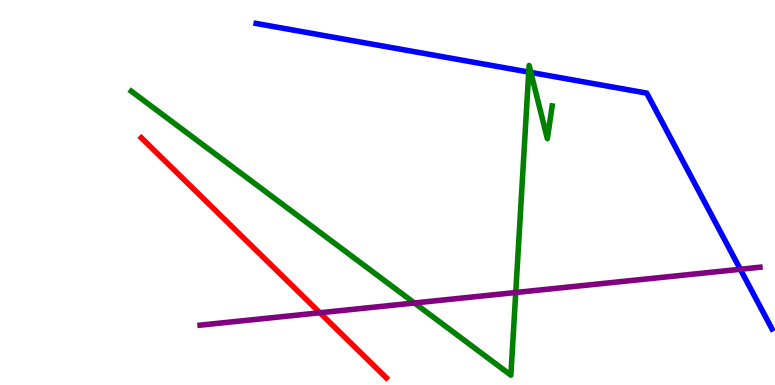[{'lines': ['blue', 'red'], 'intersections': []}, {'lines': ['green', 'red'], 'intersections': []}, {'lines': ['purple', 'red'], 'intersections': [{'x': 4.13, 'y': 1.88}]}, {'lines': ['blue', 'green'], 'intersections': [{'x': 6.82, 'y': 8.13}, {'x': 6.85, 'y': 8.12}]}, {'lines': ['blue', 'purple'], 'intersections': [{'x': 9.55, 'y': 3.01}]}, {'lines': ['green', 'purple'], 'intersections': [{'x': 5.35, 'y': 2.13}, {'x': 6.65, 'y': 2.4}]}]